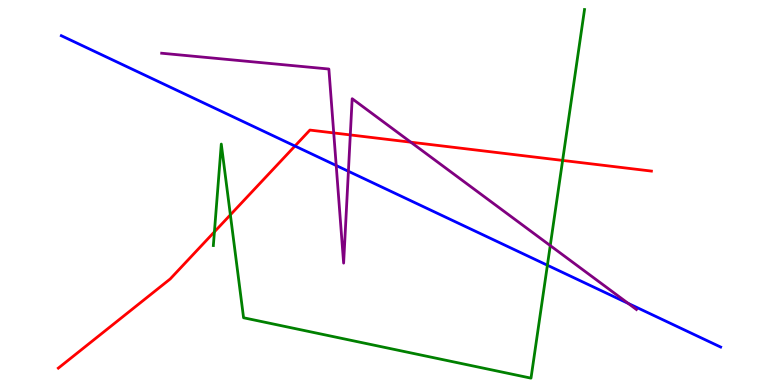[{'lines': ['blue', 'red'], 'intersections': [{'x': 3.81, 'y': 6.21}]}, {'lines': ['green', 'red'], 'intersections': [{'x': 2.77, 'y': 3.98}, {'x': 2.97, 'y': 4.42}, {'x': 7.26, 'y': 5.83}]}, {'lines': ['purple', 'red'], 'intersections': [{'x': 4.31, 'y': 6.55}, {'x': 4.52, 'y': 6.5}, {'x': 5.3, 'y': 6.31}]}, {'lines': ['blue', 'green'], 'intersections': [{'x': 7.06, 'y': 3.11}]}, {'lines': ['blue', 'purple'], 'intersections': [{'x': 4.34, 'y': 5.7}, {'x': 4.5, 'y': 5.55}, {'x': 8.11, 'y': 2.12}]}, {'lines': ['green', 'purple'], 'intersections': [{'x': 7.1, 'y': 3.62}]}]